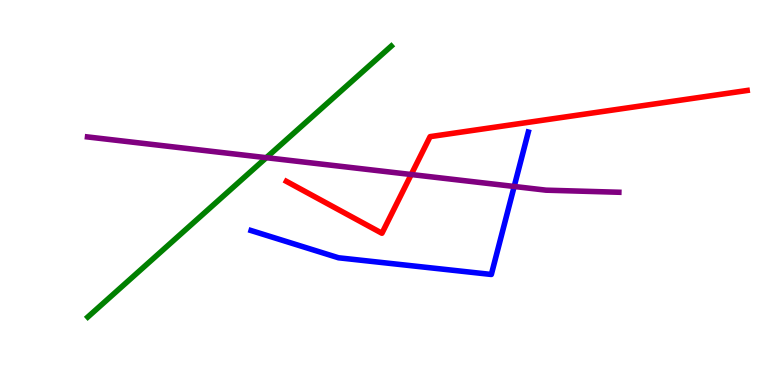[{'lines': ['blue', 'red'], 'intersections': []}, {'lines': ['green', 'red'], 'intersections': []}, {'lines': ['purple', 'red'], 'intersections': [{'x': 5.31, 'y': 5.47}]}, {'lines': ['blue', 'green'], 'intersections': []}, {'lines': ['blue', 'purple'], 'intersections': [{'x': 6.63, 'y': 5.16}]}, {'lines': ['green', 'purple'], 'intersections': [{'x': 3.44, 'y': 5.9}]}]